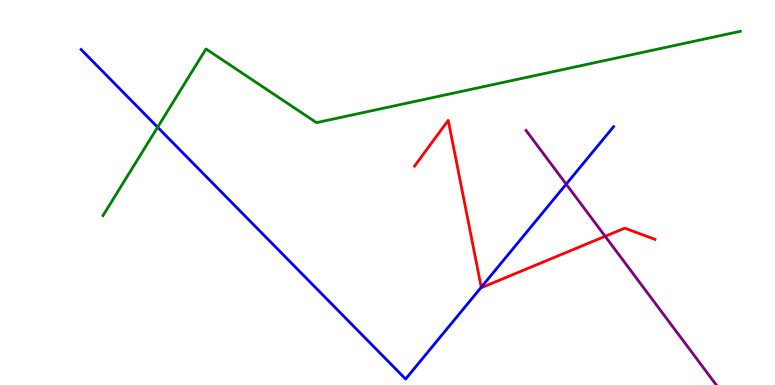[{'lines': ['blue', 'red'], 'intersections': [{'x': 6.21, 'y': 2.54}]}, {'lines': ['green', 'red'], 'intersections': []}, {'lines': ['purple', 'red'], 'intersections': [{'x': 7.81, 'y': 3.86}]}, {'lines': ['blue', 'green'], 'intersections': [{'x': 2.03, 'y': 6.7}]}, {'lines': ['blue', 'purple'], 'intersections': [{'x': 7.31, 'y': 5.22}]}, {'lines': ['green', 'purple'], 'intersections': []}]